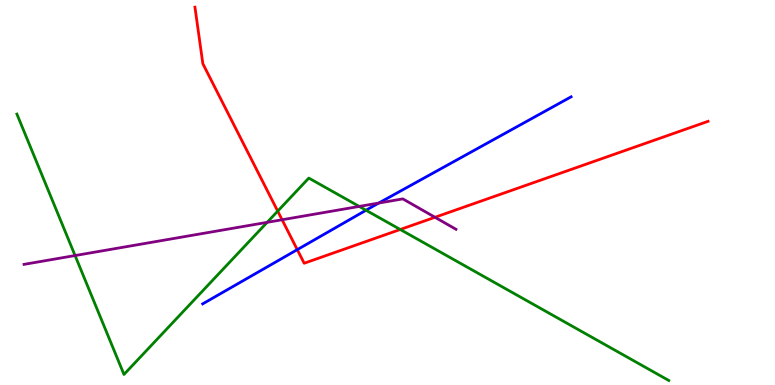[{'lines': ['blue', 'red'], 'intersections': [{'x': 3.84, 'y': 3.52}]}, {'lines': ['green', 'red'], 'intersections': [{'x': 3.58, 'y': 4.52}, {'x': 5.16, 'y': 4.04}]}, {'lines': ['purple', 'red'], 'intersections': [{'x': 3.64, 'y': 4.29}, {'x': 5.61, 'y': 4.36}]}, {'lines': ['blue', 'green'], 'intersections': [{'x': 4.72, 'y': 4.54}]}, {'lines': ['blue', 'purple'], 'intersections': [{'x': 4.89, 'y': 4.73}]}, {'lines': ['green', 'purple'], 'intersections': [{'x': 0.969, 'y': 3.36}, {'x': 3.45, 'y': 4.22}, {'x': 4.64, 'y': 4.64}]}]